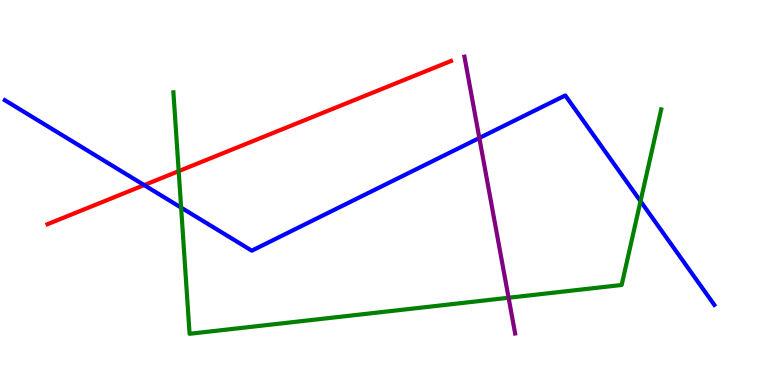[{'lines': ['blue', 'red'], 'intersections': [{'x': 1.86, 'y': 5.19}]}, {'lines': ['green', 'red'], 'intersections': [{'x': 2.31, 'y': 5.55}]}, {'lines': ['purple', 'red'], 'intersections': []}, {'lines': ['blue', 'green'], 'intersections': [{'x': 2.34, 'y': 4.61}, {'x': 8.26, 'y': 4.77}]}, {'lines': ['blue', 'purple'], 'intersections': [{'x': 6.19, 'y': 6.42}]}, {'lines': ['green', 'purple'], 'intersections': [{'x': 6.56, 'y': 2.27}]}]